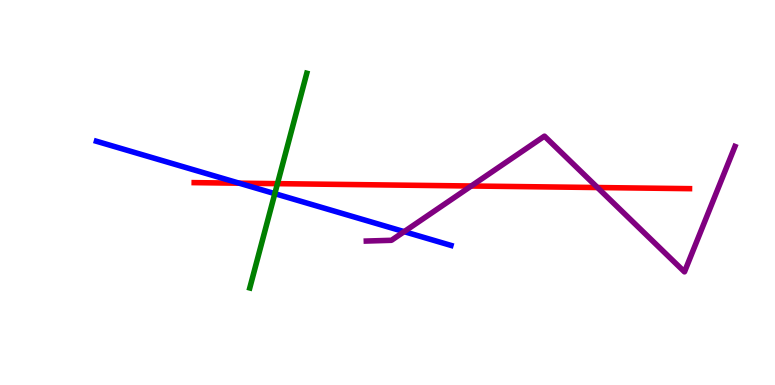[{'lines': ['blue', 'red'], 'intersections': [{'x': 3.09, 'y': 5.24}]}, {'lines': ['green', 'red'], 'intersections': [{'x': 3.58, 'y': 5.23}]}, {'lines': ['purple', 'red'], 'intersections': [{'x': 6.08, 'y': 5.17}, {'x': 7.71, 'y': 5.13}]}, {'lines': ['blue', 'green'], 'intersections': [{'x': 3.55, 'y': 4.97}]}, {'lines': ['blue', 'purple'], 'intersections': [{'x': 5.22, 'y': 3.98}]}, {'lines': ['green', 'purple'], 'intersections': []}]